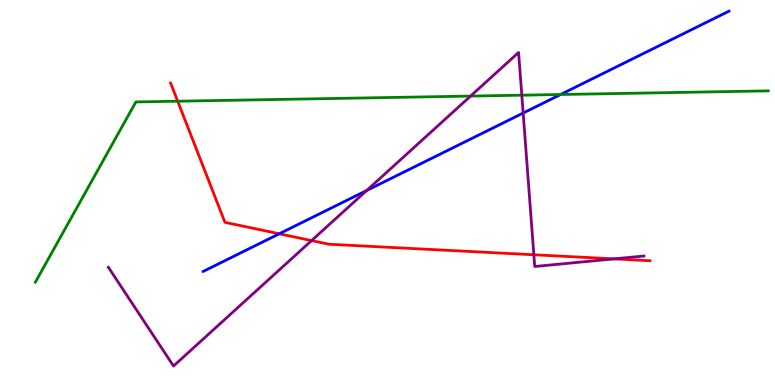[{'lines': ['blue', 'red'], 'intersections': [{'x': 3.6, 'y': 3.93}]}, {'lines': ['green', 'red'], 'intersections': [{'x': 2.29, 'y': 7.37}]}, {'lines': ['purple', 'red'], 'intersections': [{'x': 4.02, 'y': 3.75}, {'x': 6.89, 'y': 3.38}, {'x': 7.92, 'y': 3.28}]}, {'lines': ['blue', 'green'], 'intersections': [{'x': 7.23, 'y': 7.55}]}, {'lines': ['blue', 'purple'], 'intersections': [{'x': 4.73, 'y': 5.05}, {'x': 6.75, 'y': 7.06}]}, {'lines': ['green', 'purple'], 'intersections': [{'x': 6.07, 'y': 7.5}, {'x': 6.73, 'y': 7.53}]}]